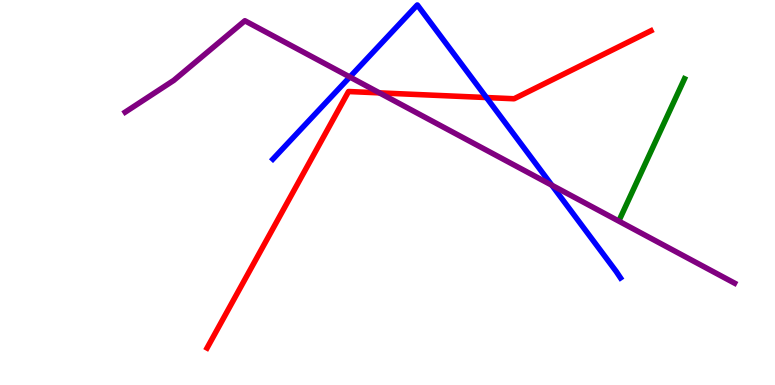[{'lines': ['blue', 'red'], 'intersections': [{'x': 6.28, 'y': 7.47}]}, {'lines': ['green', 'red'], 'intersections': []}, {'lines': ['purple', 'red'], 'intersections': [{'x': 4.9, 'y': 7.59}]}, {'lines': ['blue', 'green'], 'intersections': []}, {'lines': ['blue', 'purple'], 'intersections': [{'x': 4.51, 'y': 8.0}, {'x': 7.12, 'y': 5.19}]}, {'lines': ['green', 'purple'], 'intersections': []}]